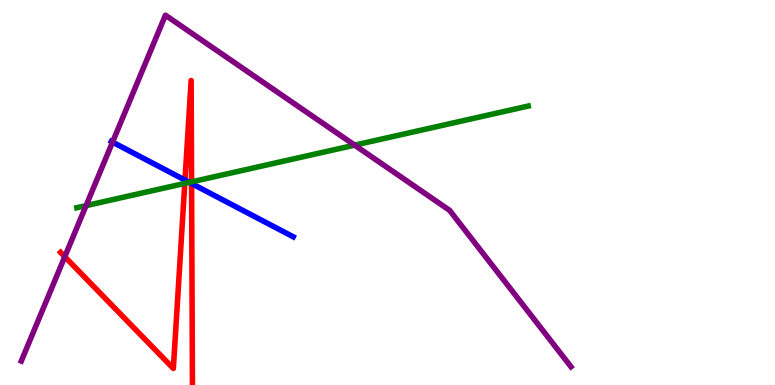[{'lines': ['blue', 'red'], 'intersections': [{'x': 2.39, 'y': 5.32}, {'x': 2.47, 'y': 5.23}]}, {'lines': ['green', 'red'], 'intersections': [{'x': 2.38, 'y': 5.24}, {'x': 2.47, 'y': 5.28}]}, {'lines': ['purple', 'red'], 'intersections': [{'x': 0.836, 'y': 3.33}]}, {'lines': ['blue', 'green'], 'intersections': [{'x': 2.44, 'y': 5.26}]}, {'lines': ['blue', 'purple'], 'intersections': [{'x': 1.45, 'y': 6.31}]}, {'lines': ['green', 'purple'], 'intersections': [{'x': 1.11, 'y': 4.66}, {'x': 4.58, 'y': 6.23}]}]